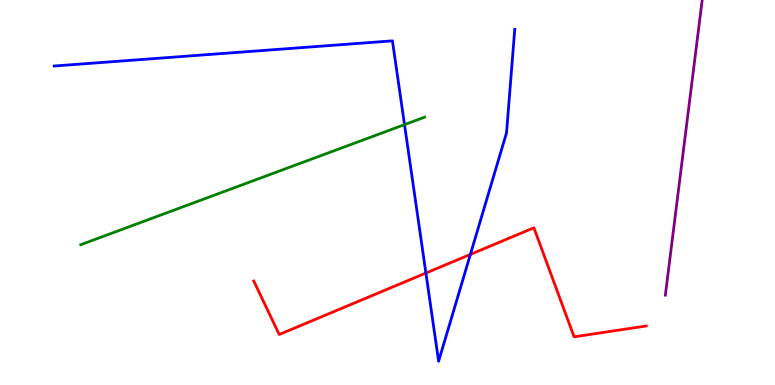[{'lines': ['blue', 'red'], 'intersections': [{'x': 5.5, 'y': 2.91}, {'x': 6.07, 'y': 3.39}]}, {'lines': ['green', 'red'], 'intersections': []}, {'lines': ['purple', 'red'], 'intersections': []}, {'lines': ['blue', 'green'], 'intersections': [{'x': 5.22, 'y': 6.76}]}, {'lines': ['blue', 'purple'], 'intersections': []}, {'lines': ['green', 'purple'], 'intersections': []}]